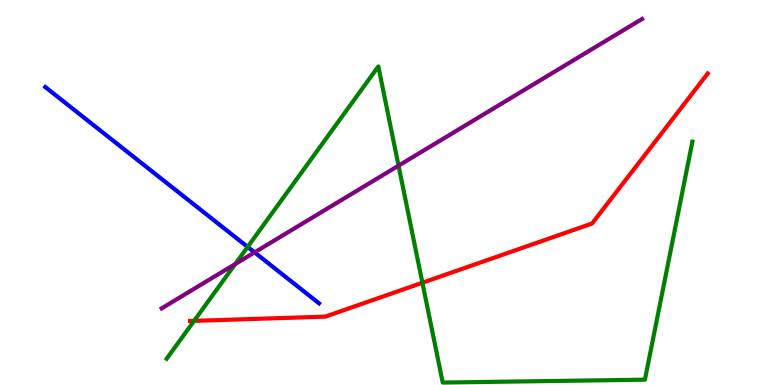[{'lines': ['blue', 'red'], 'intersections': []}, {'lines': ['green', 'red'], 'intersections': [{'x': 2.5, 'y': 1.67}, {'x': 5.45, 'y': 2.66}]}, {'lines': ['purple', 'red'], 'intersections': []}, {'lines': ['blue', 'green'], 'intersections': [{'x': 3.2, 'y': 3.59}]}, {'lines': ['blue', 'purple'], 'intersections': [{'x': 3.28, 'y': 3.44}]}, {'lines': ['green', 'purple'], 'intersections': [{'x': 3.04, 'y': 3.14}, {'x': 5.14, 'y': 5.7}]}]